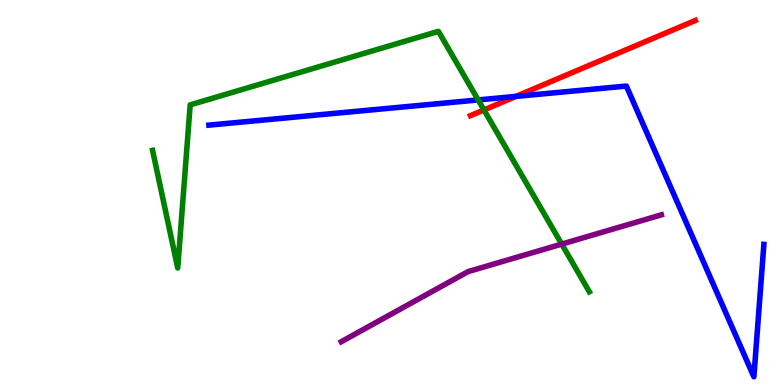[{'lines': ['blue', 'red'], 'intersections': [{'x': 6.66, 'y': 7.5}]}, {'lines': ['green', 'red'], 'intersections': [{'x': 6.24, 'y': 7.14}]}, {'lines': ['purple', 'red'], 'intersections': []}, {'lines': ['blue', 'green'], 'intersections': [{'x': 6.17, 'y': 7.4}]}, {'lines': ['blue', 'purple'], 'intersections': []}, {'lines': ['green', 'purple'], 'intersections': [{'x': 7.25, 'y': 3.66}]}]